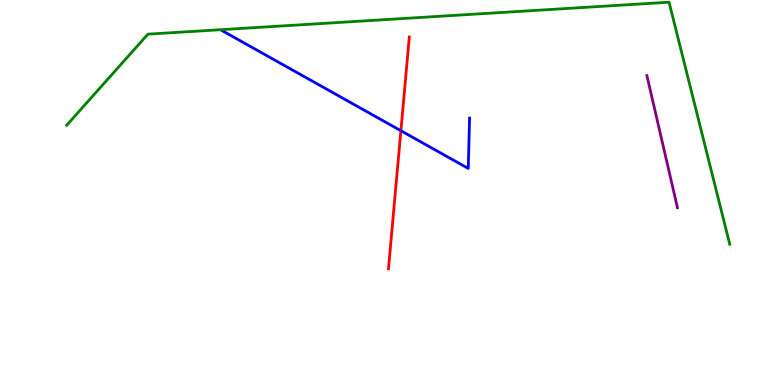[{'lines': ['blue', 'red'], 'intersections': [{'x': 5.17, 'y': 6.6}]}, {'lines': ['green', 'red'], 'intersections': []}, {'lines': ['purple', 'red'], 'intersections': []}, {'lines': ['blue', 'green'], 'intersections': []}, {'lines': ['blue', 'purple'], 'intersections': []}, {'lines': ['green', 'purple'], 'intersections': []}]